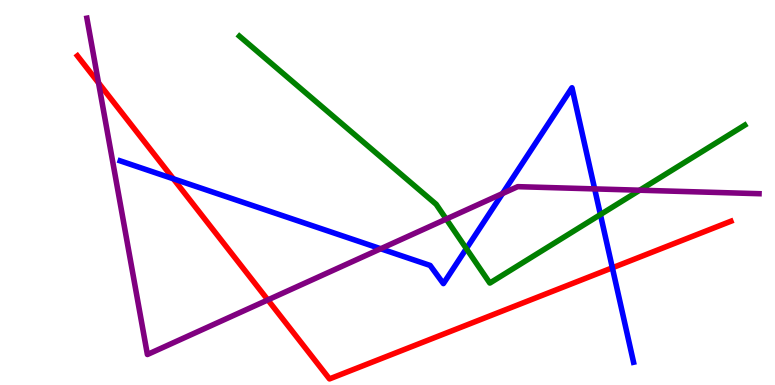[{'lines': ['blue', 'red'], 'intersections': [{'x': 2.24, 'y': 5.36}, {'x': 7.9, 'y': 3.04}]}, {'lines': ['green', 'red'], 'intersections': []}, {'lines': ['purple', 'red'], 'intersections': [{'x': 1.27, 'y': 7.85}, {'x': 3.46, 'y': 2.21}]}, {'lines': ['blue', 'green'], 'intersections': [{'x': 6.02, 'y': 3.54}, {'x': 7.75, 'y': 4.43}]}, {'lines': ['blue', 'purple'], 'intersections': [{'x': 4.91, 'y': 3.54}, {'x': 6.48, 'y': 4.97}, {'x': 7.67, 'y': 5.09}]}, {'lines': ['green', 'purple'], 'intersections': [{'x': 5.76, 'y': 4.31}, {'x': 8.25, 'y': 5.06}]}]